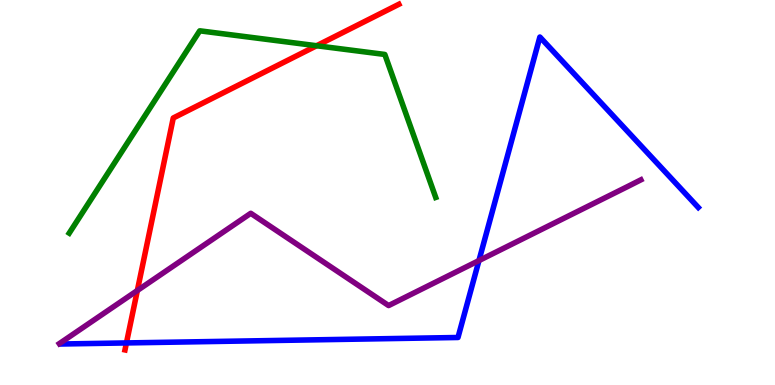[{'lines': ['blue', 'red'], 'intersections': [{'x': 1.63, 'y': 1.09}]}, {'lines': ['green', 'red'], 'intersections': [{'x': 4.09, 'y': 8.81}]}, {'lines': ['purple', 'red'], 'intersections': [{'x': 1.77, 'y': 2.45}]}, {'lines': ['blue', 'green'], 'intersections': []}, {'lines': ['blue', 'purple'], 'intersections': [{'x': 6.18, 'y': 3.23}]}, {'lines': ['green', 'purple'], 'intersections': []}]